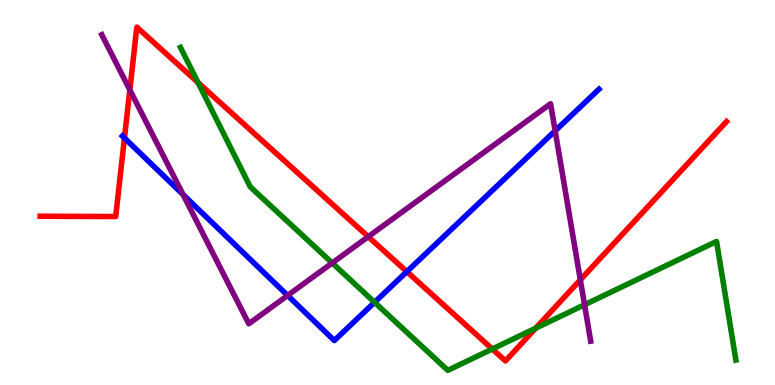[{'lines': ['blue', 'red'], 'intersections': [{'x': 1.61, 'y': 6.42}, {'x': 5.25, 'y': 2.94}]}, {'lines': ['green', 'red'], 'intersections': [{'x': 2.56, 'y': 7.85}, {'x': 6.35, 'y': 0.935}, {'x': 6.91, 'y': 1.48}]}, {'lines': ['purple', 'red'], 'intersections': [{'x': 1.68, 'y': 7.67}, {'x': 4.75, 'y': 3.85}, {'x': 7.49, 'y': 2.73}]}, {'lines': ['blue', 'green'], 'intersections': [{'x': 4.83, 'y': 2.15}]}, {'lines': ['blue', 'purple'], 'intersections': [{'x': 2.36, 'y': 4.95}, {'x': 3.71, 'y': 2.33}, {'x': 7.16, 'y': 6.6}]}, {'lines': ['green', 'purple'], 'intersections': [{'x': 4.29, 'y': 3.17}, {'x': 7.54, 'y': 2.08}]}]